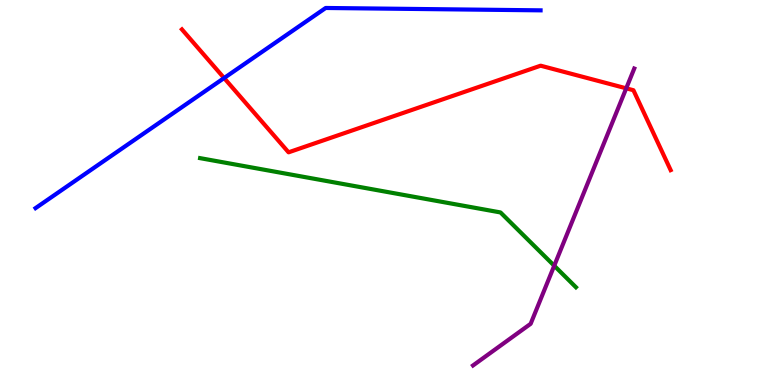[{'lines': ['blue', 'red'], 'intersections': [{'x': 2.89, 'y': 7.97}]}, {'lines': ['green', 'red'], 'intersections': []}, {'lines': ['purple', 'red'], 'intersections': [{'x': 8.08, 'y': 7.71}]}, {'lines': ['blue', 'green'], 'intersections': []}, {'lines': ['blue', 'purple'], 'intersections': []}, {'lines': ['green', 'purple'], 'intersections': [{'x': 7.15, 'y': 3.1}]}]